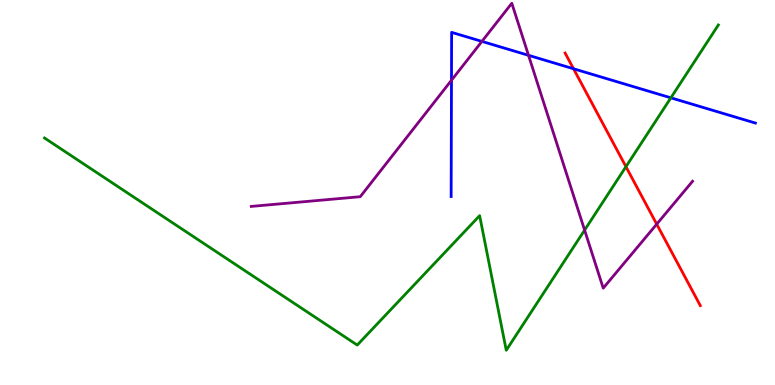[{'lines': ['blue', 'red'], 'intersections': [{'x': 7.4, 'y': 8.21}]}, {'lines': ['green', 'red'], 'intersections': [{'x': 8.08, 'y': 5.67}]}, {'lines': ['purple', 'red'], 'intersections': [{'x': 8.47, 'y': 4.18}]}, {'lines': ['blue', 'green'], 'intersections': [{'x': 8.66, 'y': 7.46}]}, {'lines': ['blue', 'purple'], 'intersections': [{'x': 5.83, 'y': 7.92}, {'x': 6.22, 'y': 8.92}, {'x': 6.82, 'y': 8.56}]}, {'lines': ['green', 'purple'], 'intersections': [{'x': 7.54, 'y': 4.02}]}]